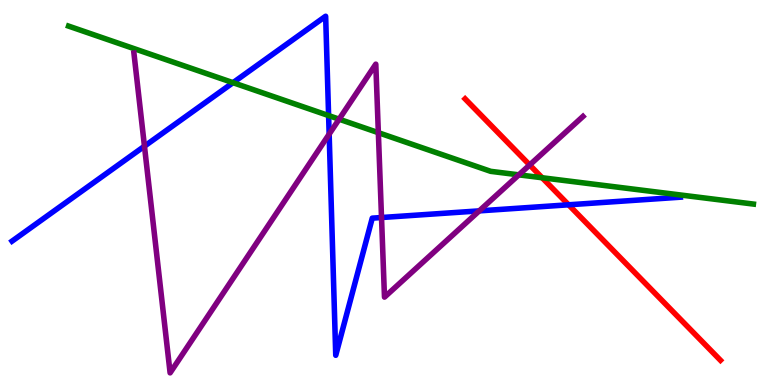[{'lines': ['blue', 'red'], 'intersections': [{'x': 7.34, 'y': 4.68}]}, {'lines': ['green', 'red'], 'intersections': [{'x': 7.0, 'y': 5.38}]}, {'lines': ['purple', 'red'], 'intersections': [{'x': 6.83, 'y': 5.72}]}, {'lines': ['blue', 'green'], 'intersections': [{'x': 3.01, 'y': 7.85}, {'x': 4.24, 'y': 7.0}]}, {'lines': ['blue', 'purple'], 'intersections': [{'x': 1.86, 'y': 6.2}, {'x': 4.25, 'y': 6.52}, {'x': 4.92, 'y': 4.35}, {'x': 6.18, 'y': 4.52}]}, {'lines': ['green', 'purple'], 'intersections': [{'x': 4.38, 'y': 6.9}, {'x': 4.88, 'y': 6.55}, {'x': 6.69, 'y': 5.46}]}]